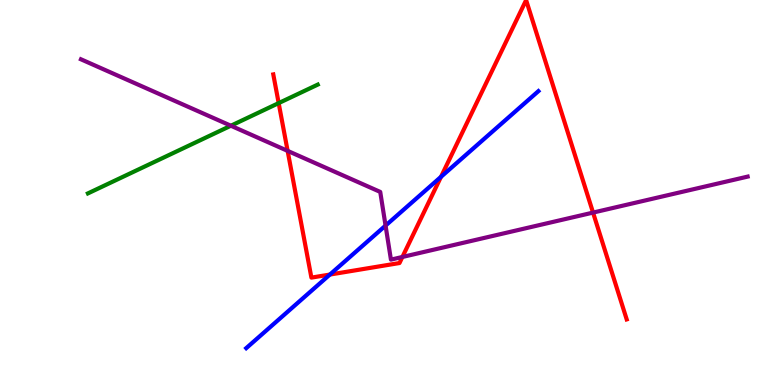[{'lines': ['blue', 'red'], 'intersections': [{'x': 4.26, 'y': 2.87}, {'x': 5.69, 'y': 5.41}]}, {'lines': ['green', 'red'], 'intersections': [{'x': 3.6, 'y': 7.32}]}, {'lines': ['purple', 'red'], 'intersections': [{'x': 3.71, 'y': 6.08}, {'x': 5.19, 'y': 3.33}, {'x': 7.65, 'y': 4.48}]}, {'lines': ['blue', 'green'], 'intersections': []}, {'lines': ['blue', 'purple'], 'intersections': [{'x': 4.97, 'y': 4.14}]}, {'lines': ['green', 'purple'], 'intersections': [{'x': 2.98, 'y': 6.73}]}]